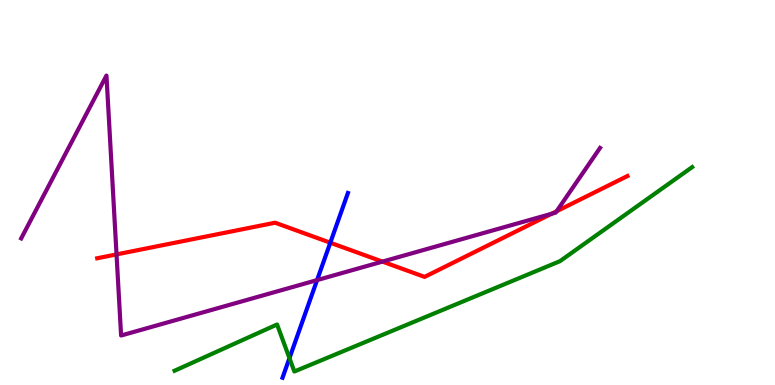[{'lines': ['blue', 'red'], 'intersections': [{'x': 4.26, 'y': 3.7}]}, {'lines': ['green', 'red'], 'intersections': []}, {'lines': ['purple', 'red'], 'intersections': [{'x': 1.5, 'y': 3.39}, {'x': 4.93, 'y': 3.2}, {'x': 7.12, 'y': 4.45}, {'x': 7.18, 'y': 4.51}]}, {'lines': ['blue', 'green'], 'intersections': [{'x': 3.73, 'y': 0.697}]}, {'lines': ['blue', 'purple'], 'intersections': [{'x': 4.09, 'y': 2.72}]}, {'lines': ['green', 'purple'], 'intersections': []}]